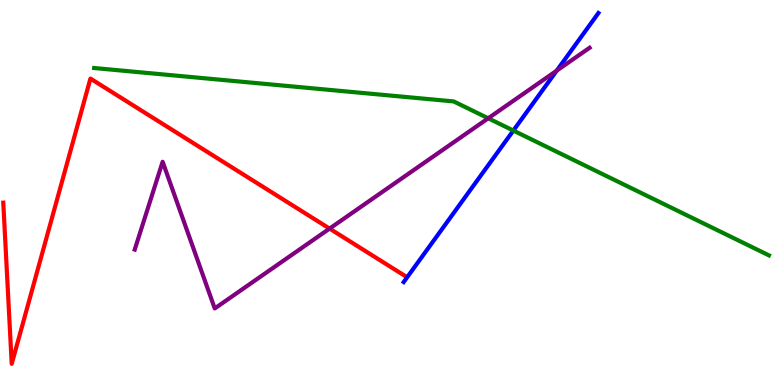[{'lines': ['blue', 'red'], 'intersections': []}, {'lines': ['green', 'red'], 'intersections': []}, {'lines': ['purple', 'red'], 'intersections': [{'x': 4.25, 'y': 4.06}]}, {'lines': ['blue', 'green'], 'intersections': [{'x': 6.62, 'y': 6.61}]}, {'lines': ['blue', 'purple'], 'intersections': [{'x': 7.18, 'y': 8.17}]}, {'lines': ['green', 'purple'], 'intersections': [{'x': 6.3, 'y': 6.93}]}]